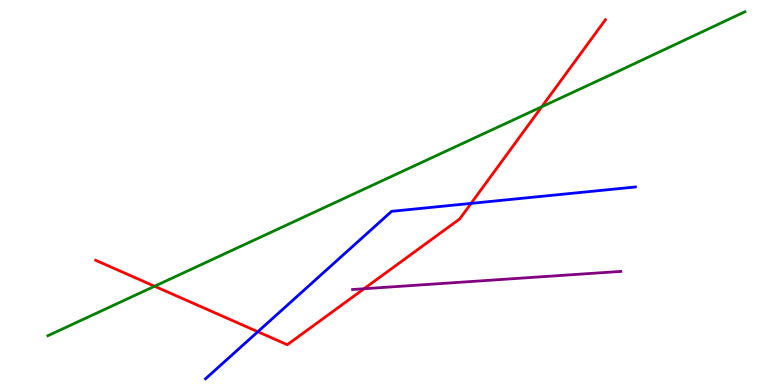[{'lines': ['blue', 'red'], 'intersections': [{'x': 3.33, 'y': 1.38}, {'x': 6.08, 'y': 4.72}]}, {'lines': ['green', 'red'], 'intersections': [{'x': 1.99, 'y': 2.57}, {'x': 6.99, 'y': 7.23}]}, {'lines': ['purple', 'red'], 'intersections': [{'x': 4.7, 'y': 2.5}]}, {'lines': ['blue', 'green'], 'intersections': []}, {'lines': ['blue', 'purple'], 'intersections': []}, {'lines': ['green', 'purple'], 'intersections': []}]